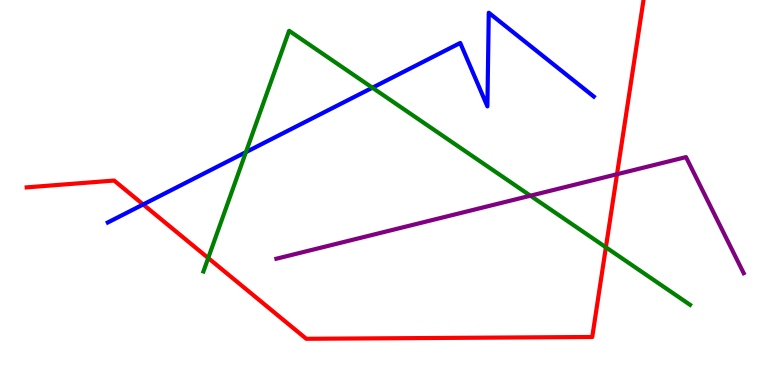[{'lines': ['blue', 'red'], 'intersections': [{'x': 1.85, 'y': 4.69}]}, {'lines': ['green', 'red'], 'intersections': [{'x': 2.69, 'y': 3.3}, {'x': 7.82, 'y': 3.58}]}, {'lines': ['purple', 'red'], 'intersections': [{'x': 7.96, 'y': 5.47}]}, {'lines': ['blue', 'green'], 'intersections': [{'x': 3.17, 'y': 6.05}, {'x': 4.81, 'y': 7.72}]}, {'lines': ['blue', 'purple'], 'intersections': []}, {'lines': ['green', 'purple'], 'intersections': [{'x': 6.84, 'y': 4.92}]}]